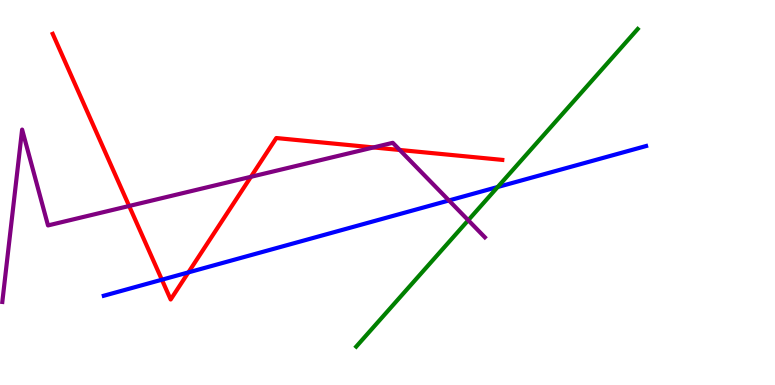[{'lines': ['blue', 'red'], 'intersections': [{'x': 2.09, 'y': 2.73}, {'x': 2.43, 'y': 2.92}]}, {'lines': ['green', 'red'], 'intersections': []}, {'lines': ['purple', 'red'], 'intersections': [{'x': 1.67, 'y': 4.65}, {'x': 3.24, 'y': 5.41}, {'x': 4.82, 'y': 6.17}, {'x': 5.16, 'y': 6.1}]}, {'lines': ['blue', 'green'], 'intersections': [{'x': 6.42, 'y': 5.14}]}, {'lines': ['blue', 'purple'], 'intersections': [{'x': 5.79, 'y': 4.79}]}, {'lines': ['green', 'purple'], 'intersections': [{'x': 6.04, 'y': 4.28}]}]